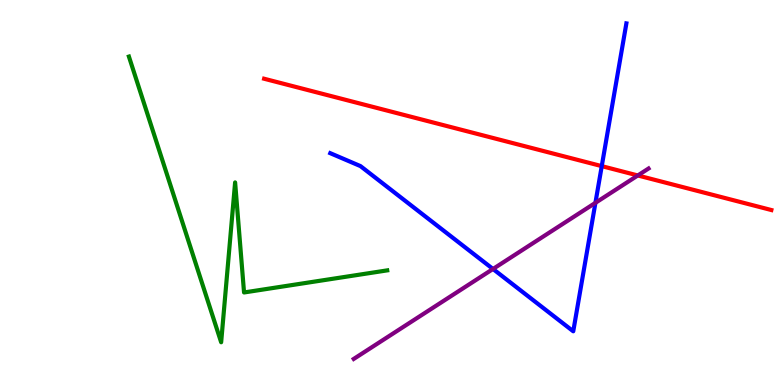[{'lines': ['blue', 'red'], 'intersections': [{'x': 7.76, 'y': 5.68}]}, {'lines': ['green', 'red'], 'intersections': []}, {'lines': ['purple', 'red'], 'intersections': [{'x': 8.23, 'y': 5.44}]}, {'lines': ['blue', 'green'], 'intersections': []}, {'lines': ['blue', 'purple'], 'intersections': [{'x': 6.36, 'y': 3.01}, {'x': 7.68, 'y': 4.73}]}, {'lines': ['green', 'purple'], 'intersections': []}]